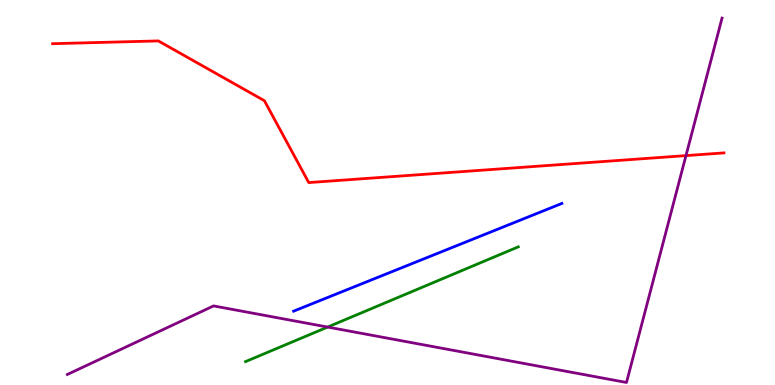[{'lines': ['blue', 'red'], 'intersections': []}, {'lines': ['green', 'red'], 'intersections': []}, {'lines': ['purple', 'red'], 'intersections': [{'x': 8.85, 'y': 5.96}]}, {'lines': ['blue', 'green'], 'intersections': []}, {'lines': ['blue', 'purple'], 'intersections': []}, {'lines': ['green', 'purple'], 'intersections': [{'x': 4.23, 'y': 1.5}]}]